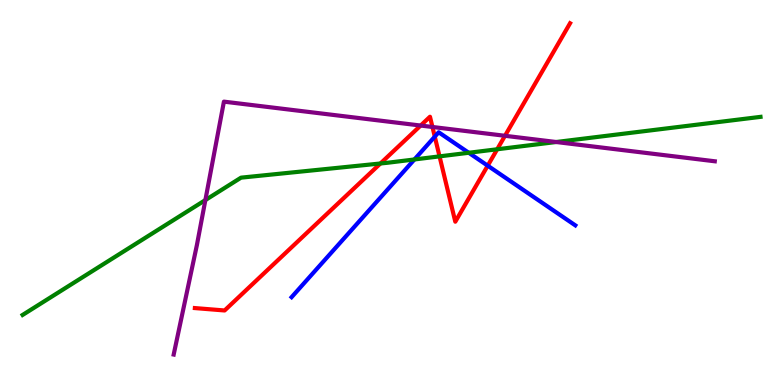[{'lines': ['blue', 'red'], 'intersections': [{'x': 5.61, 'y': 6.45}, {'x': 6.29, 'y': 5.7}]}, {'lines': ['green', 'red'], 'intersections': [{'x': 4.91, 'y': 5.75}, {'x': 5.67, 'y': 5.94}, {'x': 6.42, 'y': 6.12}]}, {'lines': ['purple', 'red'], 'intersections': [{'x': 5.43, 'y': 6.74}, {'x': 5.58, 'y': 6.7}, {'x': 6.52, 'y': 6.47}]}, {'lines': ['blue', 'green'], 'intersections': [{'x': 5.35, 'y': 5.86}, {'x': 6.05, 'y': 6.03}]}, {'lines': ['blue', 'purple'], 'intersections': []}, {'lines': ['green', 'purple'], 'intersections': [{'x': 2.65, 'y': 4.8}, {'x': 7.18, 'y': 6.31}]}]